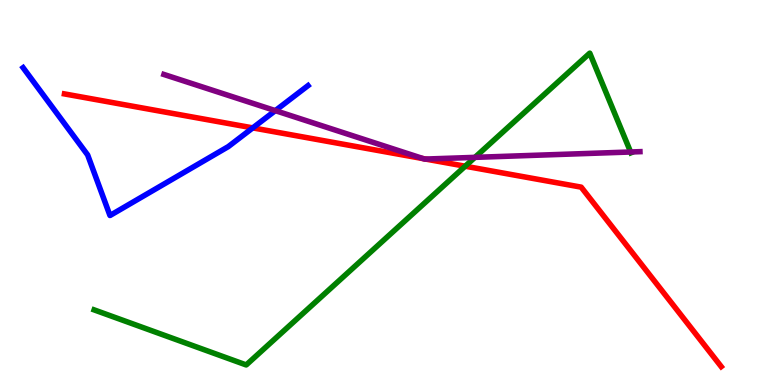[{'lines': ['blue', 'red'], 'intersections': [{'x': 3.26, 'y': 6.68}]}, {'lines': ['green', 'red'], 'intersections': [{'x': 6.0, 'y': 5.68}]}, {'lines': ['purple', 'red'], 'intersections': [{'x': 5.46, 'y': 5.88}, {'x': 5.49, 'y': 5.87}]}, {'lines': ['blue', 'green'], 'intersections': []}, {'lines': ['blue', 'purple'], 'intersections': [{'x': 3.55, 'y': 7.13}]}, {'lines': ['green', 'purple'], 'intersections': [{'x': 6.13, 'y': 5.91}, {'x': 8.14, 'y': 6.05}]}]